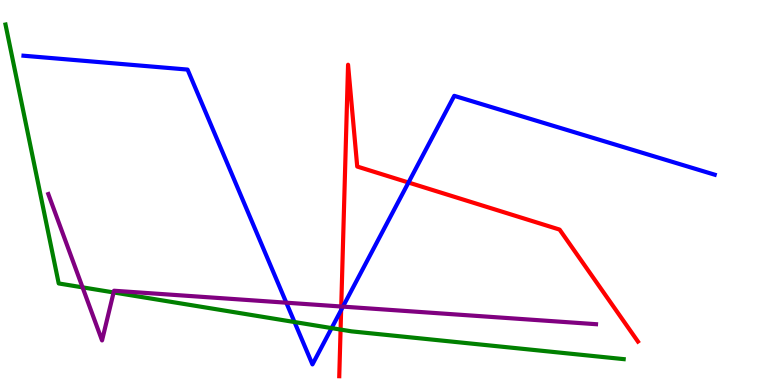[{'lines': ['blue', 'red'], 'intersections': [{'x': 4.4, 'y': 1.95}, {'x': 5.27, 'y': 5.26}]}, {'lines': ['green', 'red'], 'intersections': [{'x': 4.39, 'y': 1.44}]}, {'lines': ['purple', 'red'], 'intersections': [{'x': 4.4, 'y': 2.04}]}, {'lines': ['blue', 'green'], 'intersections': [{'x': 3.8, 'y': 1.64}, {'x': 4.28, 'y': 1.48}]}, {'lines': ['blue', 'purple'], 'intersections': [{'x': 3.69, 'y': 2.14}, {'x': 4.43, 'y': 2.04}]}, {'lines': ['green', 'purple'], 'intersections': [{'x': 1.07, 'y': 2.54}, {'x': 1.47, 'y': 2.4}]}]